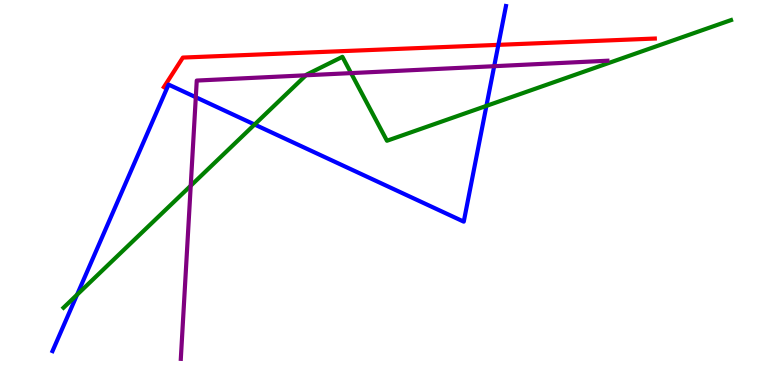[{'lines': ['blue', 'red'], 'intersections': [{'x': 6.43, 'y': 8.84}]}, {'lines': ['green', 'red'], 'intersections': []}, {'lines': ['purple', 'red'], 'intersections': []}, {'lines': ['blue', 'green'], 'intersections': [{'x': 0.994, 'y': 2.34}, {'x': 3.28, 'y': 6.77}, {'x': 6.28, 'y': 7.25}]}, {'lines': ['blue', 'purple'], 'intersections': [{'x': 2.53, 'y': 7.47}, {'x': 6.38, 'y': 8.28}]}, {'lines': ['green', 'purple'], 'intersections': [{'x': 2.46, 'y': 5.18}, {'x': 3.95, 'y': 8.04}, {'x': 4.53, 'y': 8.1}]}]